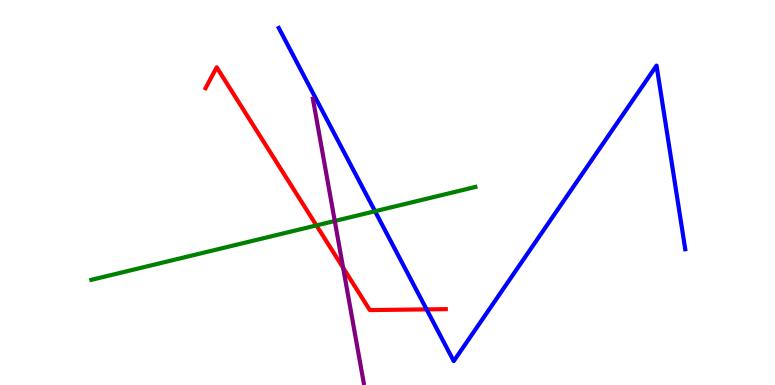[{'lines': ['blue', 'red'], 'intersections': [{'x': 5.5, 'y': 1.96}]}, {'lines': ['green', 'red'], 'intersections': [{'x': 4.08, 'y': 4.15}]}, {'lines': ['purple', 'red'], 'intersections': [{'x': 4.43, 'y': 3.04}]}, {'lines': ['blue', 'green'], 'intersections': [{'x': 4.84, 'y': 4.51}]}, {'lines': ['blue', 'purple'], 'intersections': []}, {'lines': ['green', 'purple'], 'intersections': [{'x': 4.32, 'y': 4.26}]}]